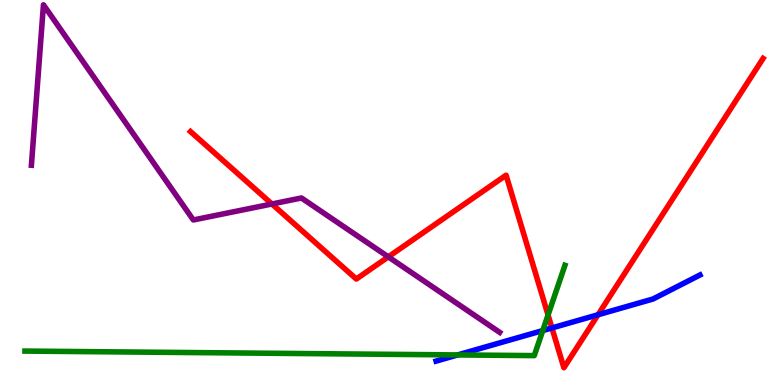[{'lines': ['blue', 'red'], 'intersections': [{'x': 7.12, 'y': 1.48}, {'x': 7.72, 'y': 1.82}]}, {'lines': ['green', 'red'], 'intersections': [{'x': 7.07, 'y': 1.82}]}, {'lines': ['purple', 'red'], 'intersections': [{'x': 3.51, 'y': 4.7}, {'x': 5.01, 'y': 3.33}]}, {'lines': ['blue', 'green'], 'intersections': [{'x': 5.91, 'y': 0.781}, {'x': 7.0, 'y': 1.41}]}, {'lines': ['blue', 'purple'], 'intersections': []}, {'lines': ['green', 'purple'], 'intersections': []}]